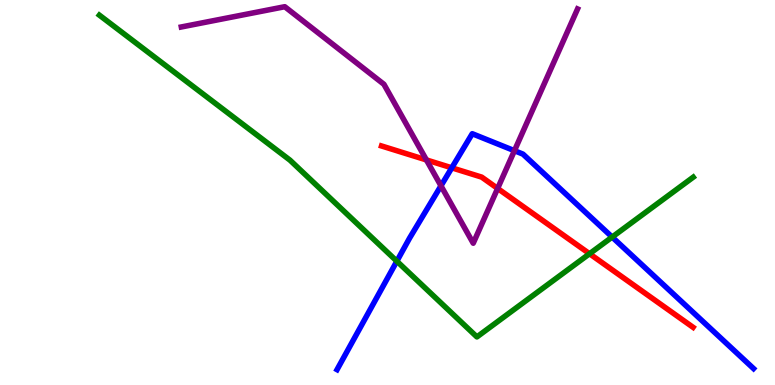[{'lines': ['blue', 'red'], 'intersections': [{'x': 5.83, 'y': 5.64}]}, {'lines': ['green', 'red'], 'intersections': [{'x': 7.61, 'y': 3.41}]}, {'lines': ['purple', 'red'], 'intersections': [{'x': 5.5, 'y': 5.85}, {'x': 6.42, 'y': 5.11}]}, {'lines': ['blue', 'green'], 'intersections': [{'x': 5.12, 'y': 3.22}, {'x': 7.9, 'y': 3.84}]}, {'lines': ['blue', 'purple'], 'intersections': [{'x': 5.69, 'y': 5.17}, {'x': 6.64, 'y': 6.09}]}, {'lines': ['green', 'purple'], 'intersections': []}]